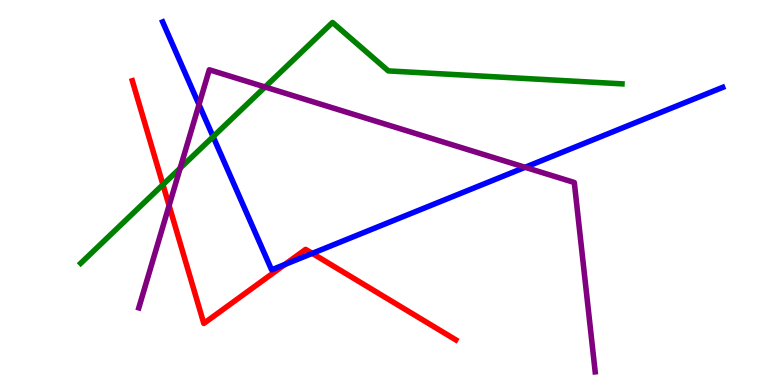[{'lines': ['blue', 'red'], 'intersections': [{'x': 3.68, 'y': 3.13}, {'x': 4.03, 'y': 3.42}]}, {'lines': ['green', 'red'], 'intersections': [{'x': 2.1, 'y': 5.2}]}, {'lines': ['purple', 'red'], 'intersections': [{'x': 2.18, 'y': 4.66}]}, {'lines': ['blue', 'green'], 'intersections': [{'x': 2.75, 'y': 6.45}]}, {'lines': ['blue', 'purple'], 'intersections': [{'x': 2.57, 'y': 7.28}, {'x': 6.78, 'y': 5.65}]}, {'lines': ['green', 'purple'], 'intersections': [{'x': 2.32, 'y': 5.63}, {'x': 3.42, 'y': 7.74}]}]